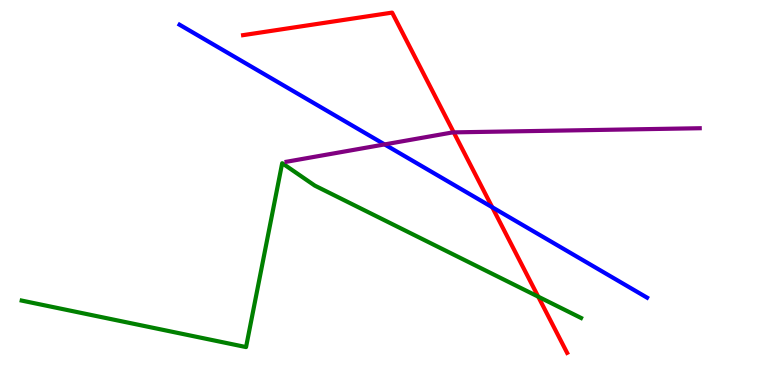[{'lines': ['blue', 'red'], 'intersections': [{'x': 6.35, 'y': 4.62}]}, {'lines': ['green', 'red'], 'intersections': [{'x': 6.94, 'y': 2.29}]}, {'lines': ['purple', 'red'], 'intersections': [{'x': 5.85, 'y': 6.56}]}, {'lines': ['blue', 'green'], 'intersections': []}, {'lines': ['blue', 'purple'], 'intersections': [{'x': 4.96, 'y': 6.25}]}, {'lines': ['green', 'purple'], 'intersections': []}]